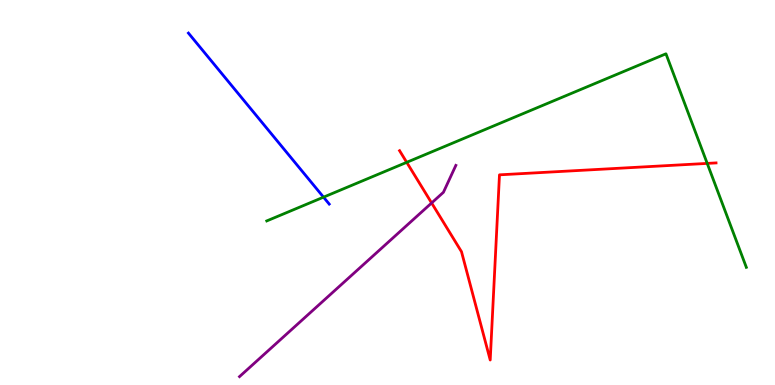[{'lines': ['blue', 'red'], 'intersections': []}, {'lines': ['green', 'red'], 'intersections': [{'x': 5.25, 'y': 5.78}, {'x': 9.13, 'y': 5.76}]}, {'lines': ['purple', 'red'], 'intersections': [{'x': 5.57, 'y': 4.73}]}, {'lines': ['blue', 'green'], 'intersections': [{'x': 4.17, 'y': 4.88}]}, {'lines': ['blue', 'purple'], 'intersections': []}, {'lines': ['green', 'purple'], 'intersections': []}]